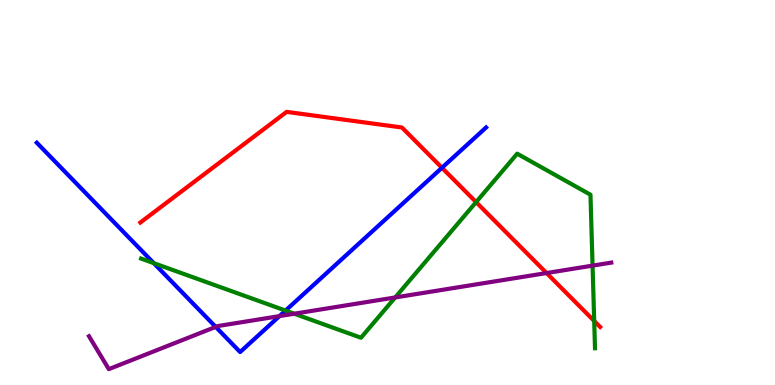[{'lines': ['blue', 'red'], 'intersections': [{'x': 5.7, 'y': 5.64}]}, {'lines': ['green', 'red'], 'intersections': [{'x': 6.14, 'y': 4.75}, {'x': 7.67, 'y': 1.66}]}, {'lines': ['purple', 'red'], 'intersections': [{'x': 7.05, 'y': 2.91}]}, {'lines': ['blue', 'green'], 'intersections': [{'x': 1.98, 'y': 3.16}, {'x': 3.68, 'y': 1.93}]}, {'lines': ['blue', 'purple'], 'intersections': [{'x': 2.78, 'y': 1.51}, {'x': 3.61, 'y': 1.79}]}, {'lines': ['green', 'purple'], 'intersections': [{'x': 3.8, 'y': 1.85}, {'x': 5.1, 'y': 2.27}, {'x': 7.65, 'y': 3.1}]}]